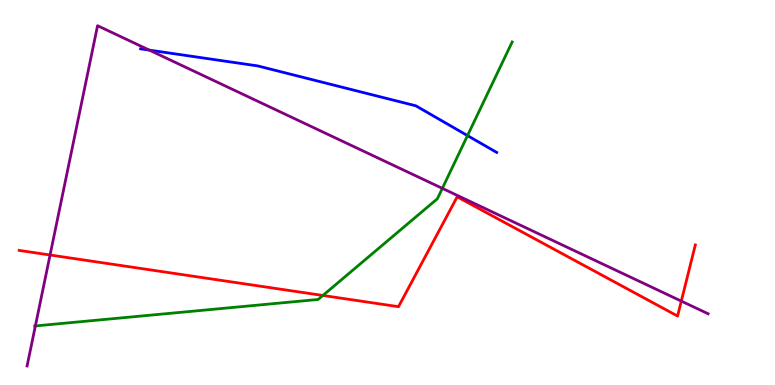[{'lines': ['blue', 'red'], 'intersections': []}, {'lines': ['green', 'red'], 'intersections': [{'x': 4.17, 'y': 2.33}]}, {'lines': ['purple', 'red'], 'intersections': [{'x': 0.646, 'y': 3.38}, {'x': 8.79, 'y': 2.18}]}, {'lines': ['blue', 'green'], 'intersections': [{'x': 6.03, 'y': 6.48}]}, {'lines': ['blue', 'purple'], 'intersections': [{'x': 1.93, 'y': 8.7}]}, {'lines': ['green', 'purple'], 'intersections': [{'x': 0.456, 'y': 1.53}, {'x': 5.71, 'y': 5.11}]}]